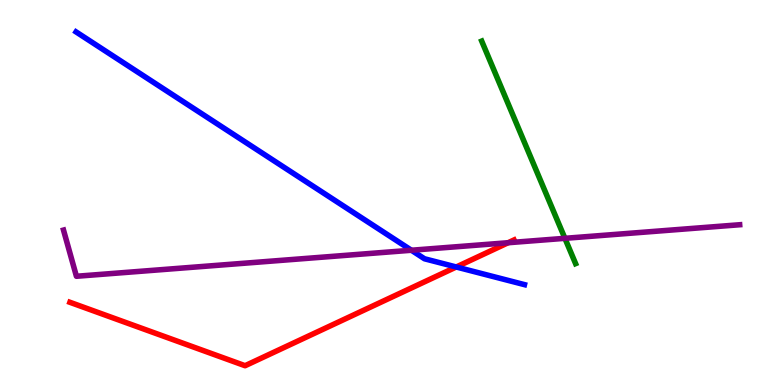[{'lines': ['blue', 'red'], 'intersections': [{'x': 5.89, 'y': 3.07}]}, {'lines': ['green', 'red'], 'intersections': []}, {'lines': ['purple', 'red'], 'intersections': [{'x': 6.56, 'y': 3.7}]}, {'lines': ['blue', 'green'], 'intersections': []}, {'lines': ['blue', 'purple'], 'intersections': [{'x': 5.31, 'y': 3.5}]}, {'lines': ['green', 'purple'], 'intersections': [{'x': 7.29, 'y': 3.81}]}]